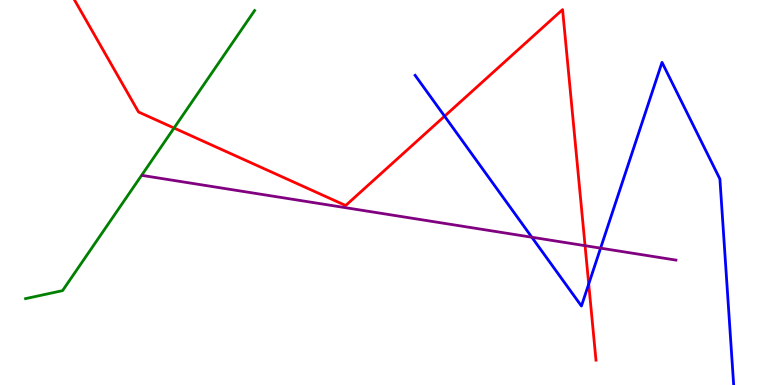[{'lines': ['blue', 'red'], 'intersections': [{'x': 5.74, 'y': 6.98}, {'x': 7.6, 'y': 2.62}]}, {'lines': ['green', 'red'], 'intersections': [{'x': 2.25, 'y': 6.67}]}, {'lines': ['purple', 'red'], 'intersections': [{'x': 7.55, 'y': 3.62}]}, {'lines': ['blue', 'green'], 'intersections': []}, {'lines': ['blue', 'purple'], 'intersections': [{'x': 6.86, 'y': 3.84}, {'x': 7.75, 'y': 3.55}]}, {'lines': ['green', 'purple'], 'intersections': []}]